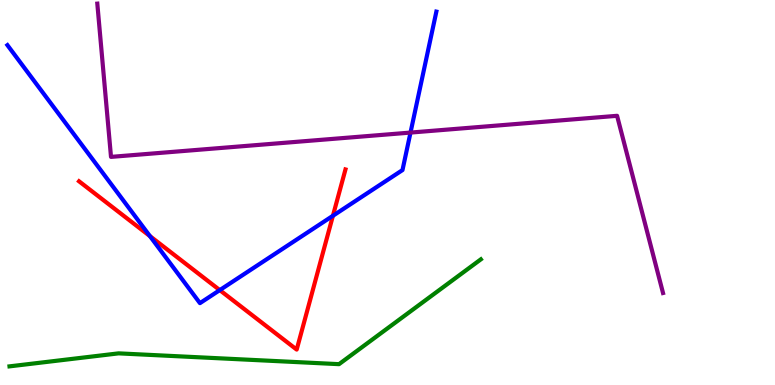[{'lines': ['blue', 'red'], 'intersections': [{'x': 1.93, 'y': 3.87}, {'x': 2.84, 'y': 2.46}, {'x': 4.3, 'y': 4.4}]}, {'lines': ['green', 'red'], 'intersections': []}, {'lines': ['purple', 'red'], 'intersections': []}, {'lines': ['blue', 'green'], 'intersections': []}, {'lines': ['blue', 'purple'], 'intersections': [{'x': 5.3, 'y': 6.56}]}, {'lines': ['green', 'purple'], 'intersections': []}]